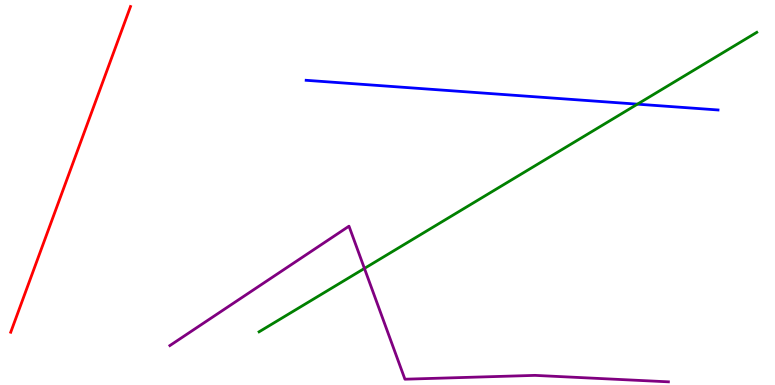[{'lines': ['blue', 'red'], 'intersections': []}, {'lines': ['green', 'red'], 'intersections': []}, {'lines': ['purple', 'red'], 'intersections': []}, {'lines': ['blue', 'green'], 'intersections': [{'x': 8.22, 'y': 7.29}]}, {'lines': ['blue', 'purple'], 'intersections': []}, {'lines': ['green', 'purple'], 'intersections': [{'x': 4.7, 'y': 3.03}]}]